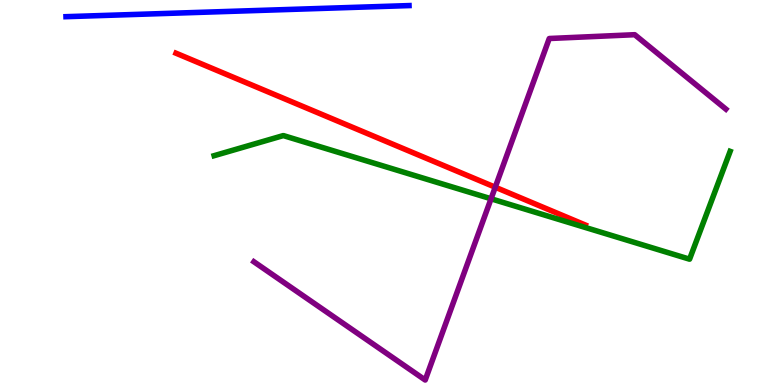[{'lines': ['blue', 'red'], 'intersections': []}, {'lines': ['green', 'red'], 'intersections': []}, {'lines': ['purple', 'red'], 'intersections': [{'x': 6.39, 'y': 5.14}]}, {'lines': ['blue', 'green'], 'intersections': []}, {'lines': ['blue', 'purple'], 'intersections': []}, {'lines': ['green', 'purple'], 'intersections': [{'x': 6.34, 'y': 4.84}]}]